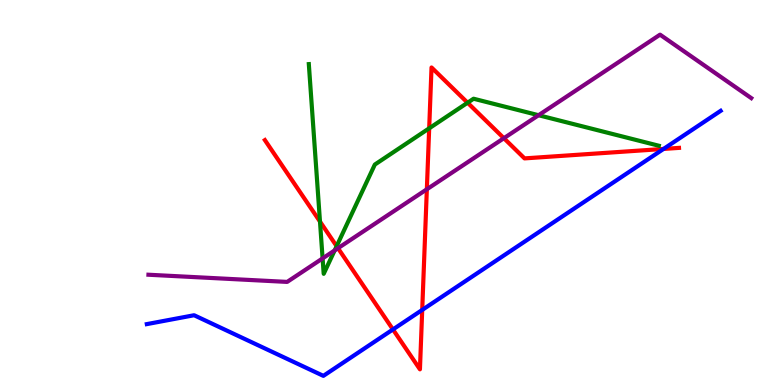[{'lines': ['blue', 'red'], 'intersections': [{'x': 5.07, 'y': 1.44}, {'x': 5.45, 'y': 1.95}, {'x': 8.56, 'y': 6.13}]}, {'lines': ['green', 'red'], 'intersections': [{'x': 4.13, 'y': 4.24}, {'x': 4.34, 'y': 3.61}, {'x': 5.54, 'y': 6.67}, {'x': 6.03, 'y': 7.33}]}, {'lines': ['purple', 'red'], 'intersections': [{'x': 4.36, 'y': 3.55}, {'x': 5.51, 'y': 5.08}, {'x': 6.5, 'y': 6.41}]}, {'lines': ['blue', 'green'], 'intersections': []}, {'lines': ['blue', 'purple'], 'intersections': []}, {'lines': ['green', 'purple'], 'intersections': [{'x': 4.16, 'y': 3.29}, {'x': 4.32, 'y': 3.5}, {'x': 6.95, 'y': 7.01}]}]